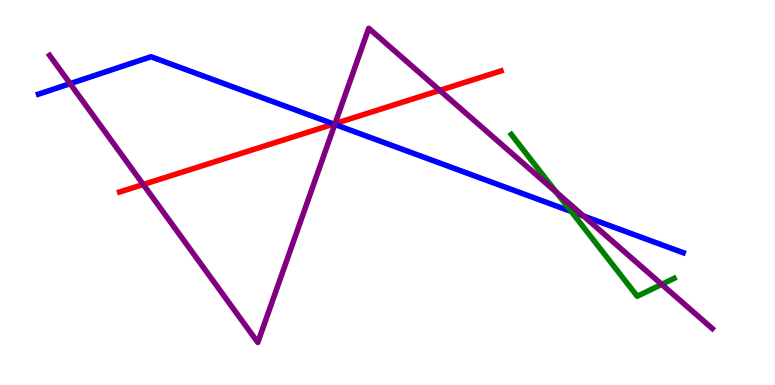[{'lines': ['blue', 'red'], 'intersections': [{'x': 4.31, 'y': 6.78}]}, {'lines': ['green', 'red'], 'intersections': []}, {'lines': ['purple', 'red'], 'intersections': [{'x': 1.85, 'y': 5.21}, {'x': 4.32, 'y': 6.79}, {'x': 5.67, 'y': 7.65}]}, {'lines': ['blue', 'green'], 'intersections': [{'x': 7.37, 'y': 4.51}]}, {'lines': ['blue', 'purple'], 'intersections': [{'x': 0.905, 'y': 7.83}, {'x': 4.32, 'y': 6.77}, {'x': 7.53, 'y': 4.39}]}, {'lines': ['green', 'purple'], 'intersections': [{'x': 7.18, 'y': 5.01}, {'x': 8.54, 'y': 2.61}]}]